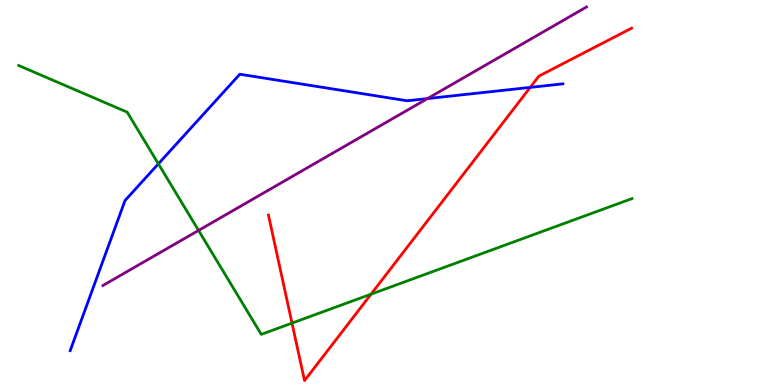[{'lines': ['blue', 'red'], 'intersections': [{'x': 6.84, 'y': 7.73}]}, {'lines': ['green', 'red'], 'intersections': [{'x': 3.77, 'y': 1.61}, {'x': 4.79, 'y': 2.36}]}, {'lines': ['purple', 'red'], 'intersections': []}, {'lines': ['blue', 'green'], 'intersections': [{'x': 2.04, 'y': 5.74}]}, {'lines': ['blue', 'purple'], 'intersections': [{'x': 5.52, 'y': 7.44}]}, {'lines': ['green', 'purple'], 'intersections': [{'x': 2.56, 'y': 4.01}]}]